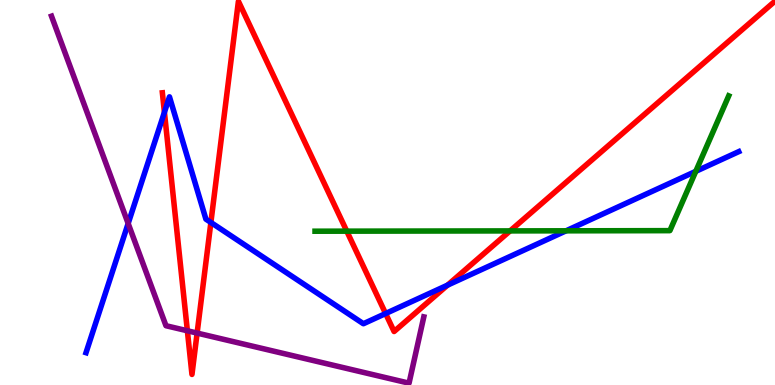[{'lines': ['blue', 'red'], 'intersections': [{'x': 2.12, 'y': 7.08}, {'x': 2.72, 'y': 4.22}, {'x': 4.98, 'y': 1.86}, {'x': 5.77, 'y': 2.59}]}, {'lines': ['green', 'red'], 'intersections': [{'x': 4.47, 'y': 4.0}, {'x': 6.58, 'y': 4.0}]}, {'lines': ['purple', 'red'], 'intersections': [{'x': 2.42, 'y': 1.41}, {'x': 2.54, 'y': 1.35}]}, {'lines': ['blue', 'green'], 'intersections': [{'x': 7.3, 'y': 4.0}, {'x': 8.98, 'y': 5.55}]}, {'lines': ['blue', 'purple'], 'intersections': [{'x': 1.65, 'y': 4.2}]}, {'lines': ['green', 'purple'], 'intersections': []}]